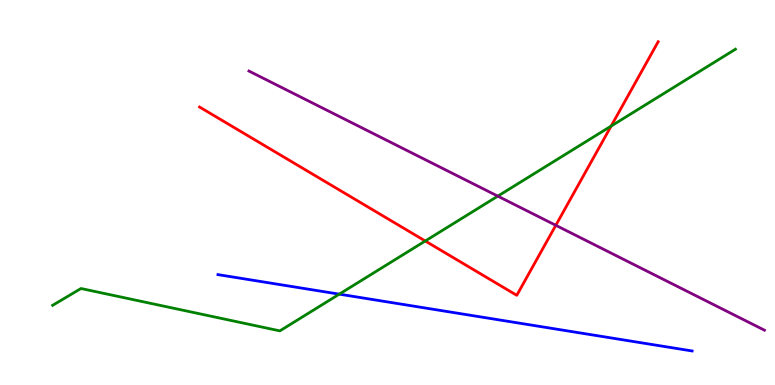[{'lines': ['blue', 'red'], 'intersections': []}, {'lines': ['green', 'red'], 'intersections': [{'x': 5.49, 'y': 3.74}, {'x': 7.89, 'y': 6.73}]}, {'lines': ['purple', 'red'], 'intersections': [{'x': 7.17, 'y': 4.15}]}, {'lines': ['blue', 'green'], 'intersections': [{'x': 4.38, 'y': 2.36}]}, {'lines': ['blue', 'purple'], 'intersections': []}, {'lines': ['green', 'purple'], 'intersections': [{'x': 6.42, 'y': 4.91}]}]